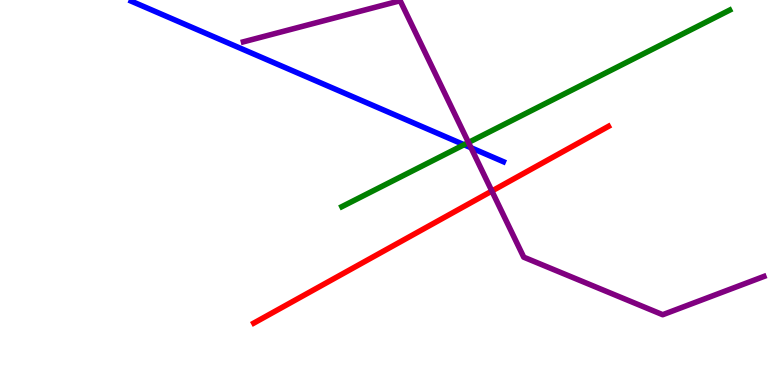[{'lines': ['blue', 'red'], 'intersections': []}, {'lines': ['green', 'red'], 'intersections': []}, {'lines': ['purple', 'red'], 'intersections': [{'x': 6.35, 'y': 5.04}]}, {'lines': ['blue', 'green'], 'intersections': [{'x': 5.99, 'y': 6.24}]}, {'lines': ['blue', 'purple'], 'intersections': [{'x': 6.08, 'y': 6.16}]}, {'lines': ['green', 'purple'], 'intersections': [{'x': 6.04, 'y': 6.3}]}]